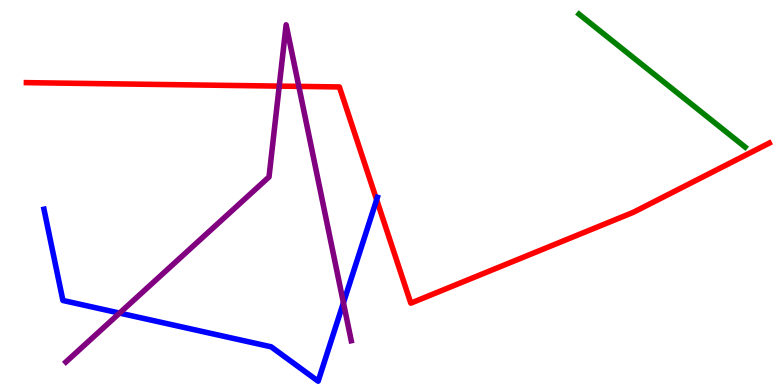[{'lines': ['blue', 'red'], 'intersections': [{'x': 4.86, 'y': 4.81}]}, {'lines': ['green', 'red'], 'intersections': []}, {'lines': ['purple', 'red'], 'intersections': [{'x': 3.6, 'y': 7.76}, {'x': 3.86, 'y': 7.76}]}, {'lines': ['blue', 'green'], 'intersections': []}, {'lines': ['blue', 'purple'], 'intersections': [{'x': 1.54, 'y': 1.87}, {'x': 4.43, 'y': 2.14}]}, {'lines': ['green', 'purple'], 'intersections': []}]